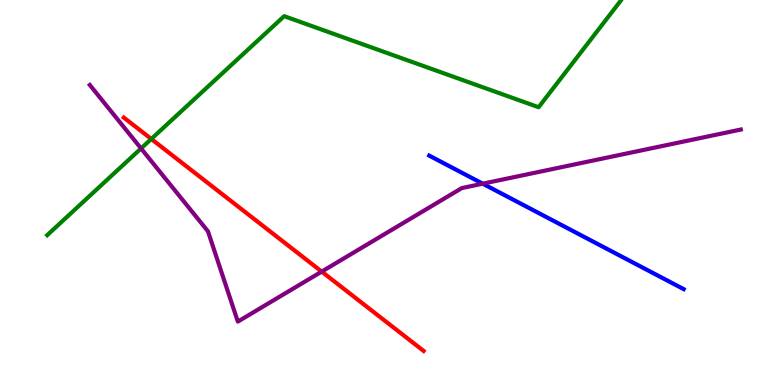[{'lines': ['blue', 'red'], 'intersections': []}, {'lines': ['green', 'red'], 'intersections': [{'x': 1.95, 'y': 6.39}]}, {'lines': ['purple', 'red'], 'intersections': [{'x': 4.15, 'y': 2.95}]}, {'lines': ['blue', 'green'], 'intersections': []}, {'lines': ['blue', 'purple'], 'intersections': [{'x': 6.23, 'y': 5.23}]}, {'lines': ['green', 'purple'], 'intersections': [{'x': 1.82, 'y': 6.14}]}]